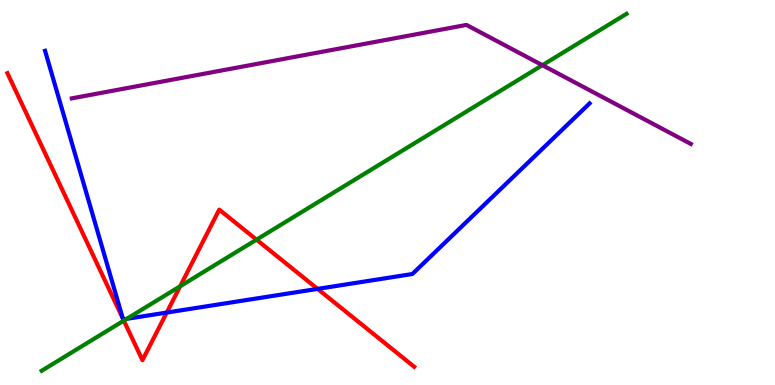[{'lines': ['blue', 'red'], 'intersections': [{'x': 1.59, 'y': 1.73}, {'x': 1.59, 'y': 1.7}, {'x': 2.15, 'y': 1.88}, {'x': 4.1, 'y': 2.5}]}, {'lines': ['green', 'red'], 'intersections': [{'x': 1.6, 'y': 1.67}, {'x': 2.32, 'y': 2.56}, {'x': 3.31, 'y': 3.78}]}, {'lines': ['purple', 'red'], 'intersections': []}, {'lines': ['blue', 'green'], 'intersections': [{'x': 1.64, 'y': 1.72}]}, {'lines': ['blue', 'purple'], 'intersections': []}, {'lines': ['green', 'purple'], 'intersections': [{'x': 7.0, 'y': 8.31}]}]